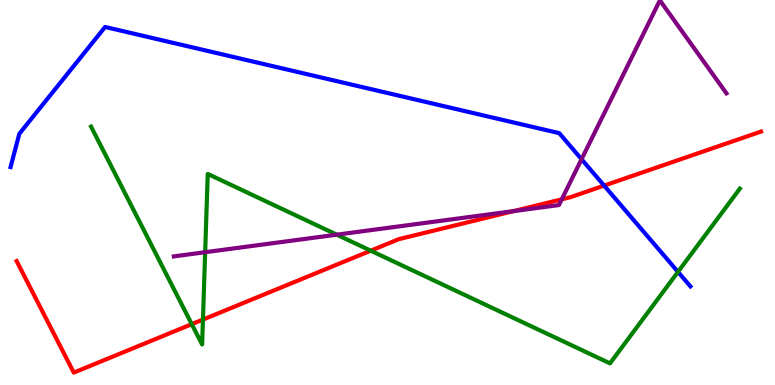[{'lines': ['blue', 'red'], 'intersections': [{'x': 7.8, 'y': 5.18}]}, {'lines': ['green', 'red'], 'intersections': [{'x': 2.47, 'y': 1.58}, {'x': 2.62, 'y': 1.7}, {'x': 4.78, 'y': 3.49}]}, {'lines': ['purple', 'red'], 'intersections': [{'x': 6.63, 'y': 4.52}, {'x': 7.25, 'y': 4.82}]}, {'lines': ['blue', 'green'], 'intersections': [{'x': 8.75, 'y': 2.94}]}, {'lines': ['blue', 'purple'], 'intersections': [{'x': 7.5, 'y': 5.86}]}, {'lines': ['green', 'purple'], 'intersections': [{'x': 2.65, 'y': 3.45}, {'x': 4.35, 'y': 3.9}]}]